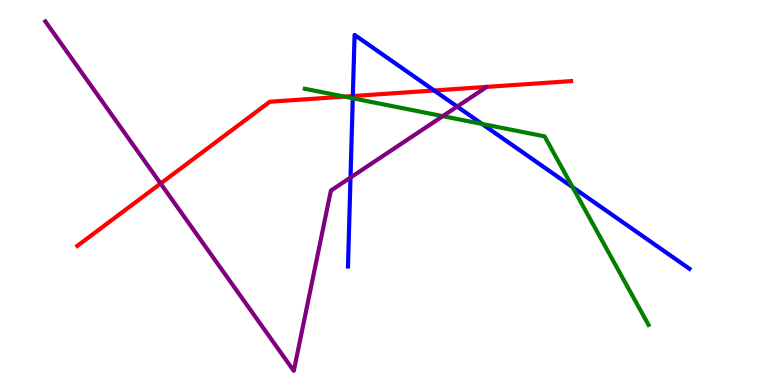[{'lines': ['blue', 'red'], 'intersections': [{'x': 4.55, 'y': 7.5}, {'x': 5.6, 'y': 7.65}]}, {'lines': ['green', 'red'], 'intersections': [{'x': 4.44, 'y': 7.49}]}, {'lines': ['purple', 'red'], 'intersections': [{'x': 2.07, 'y': 5.23}]}, {'lines': ['blue', 'green'], 'intersections': [{'x': 4.55, 'y': 7.45}, {'x': 6.22, 'y': 6.78}, {'x': 7.39, 'y': 5.14}]}, {'lines': ['blue', 'purple'], 'intersections': [{'x': 4.52, 'y': 5.39}, {'x': 5.9, 'y': 7.23}]}, {'lines': ['green', 'purple'], 'intersections': [{'x': 5.71, 'y': 6.98}]}]